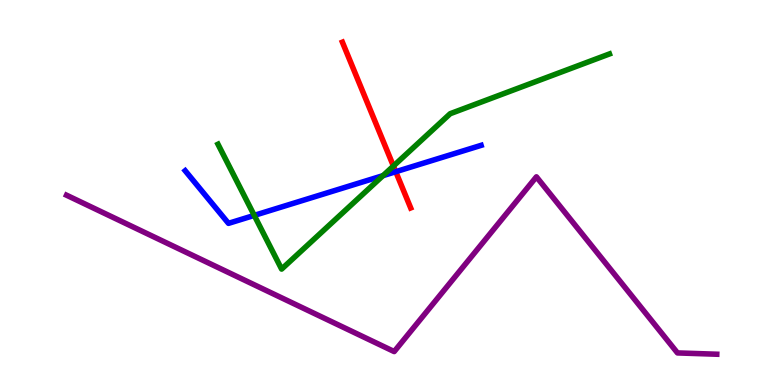[{'lines': ['blue', 'red'], 'intersections': [{'x': 5.11, 'y': 5.54}]}, {'lines': ['green', 'red'], 'intersections': [{'x': 5.08, 'y': 5.69}]}, {'lines': ['purple', 'red'], 'intersections': []}, {'lines': ['blue', 'green'], 'intersections': [{'x': 3.28, 'y': 4.41}, {'x': 4.94, 'y': 5.44}]}, {'lines': ['blue', 'purple'], 'intersections': []}, {'lines': ['green', 'purple'], 'intersections': []}]